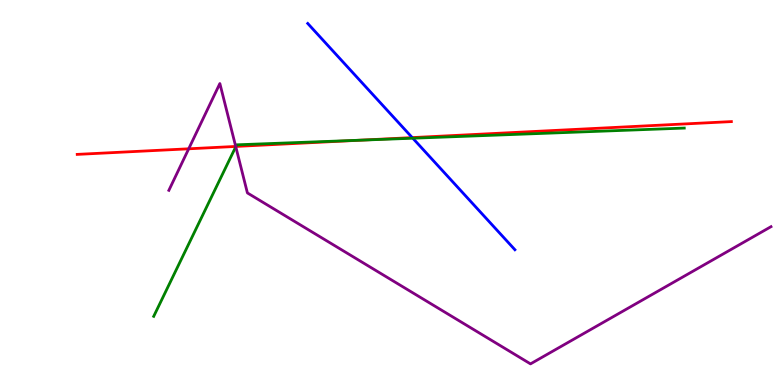[{'lines': ['blue', 'red'], 'intersections': [{'x': 5.32, 'y': 6.43}]}, {'lines': ['green', 'red'], 'intersections': [{'x': 3.04, 'y': 6.2}, {'x': 4.65, 'y': 6.36}]}, {'lines': ['purple', 'red'], 'intersections': [{'x': 2.43, 'y': 6.14}, {'x': 3.04, 'y': 6.2}]}, {'lines': ['blue', 'green'], 'intersections': [{'x': 5.33, 'y': 6.41}]}, {'lines': ['blue', 'purple'], 'intersections': []}, {'lines': ['green', 'purple'], 'intersections': [{'x': 3.04, 'y': 6.19}]}]